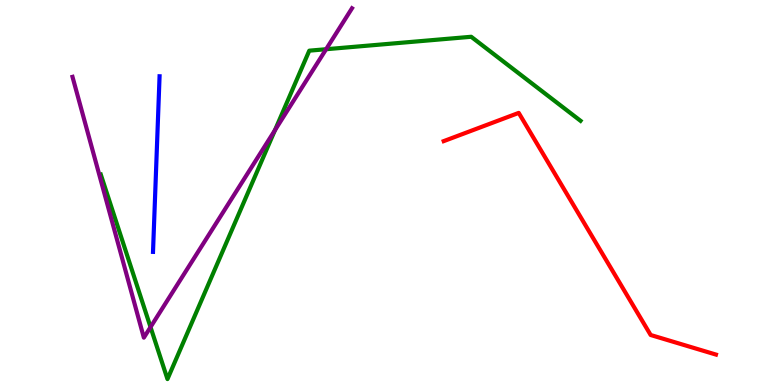[{'lines': ['blue', 'red'], 'intersections': []}, {'lines': ['green', 'red'], 'intersections': []}, {'lines': ['purple', 'red'], 'intersections': []}, {'lines': ['blue', 'green'], 'intersections': []}, {'lines': ['blue', 'purple'], 'intersections': []}, {'lines': ['green', 'purple'], 'intersections': [{'x': 1.94, 'y': 1.5}, {'x': 3.55, 'y': 6.62}, {'x': 4.21, 'y': 8.72}]}]